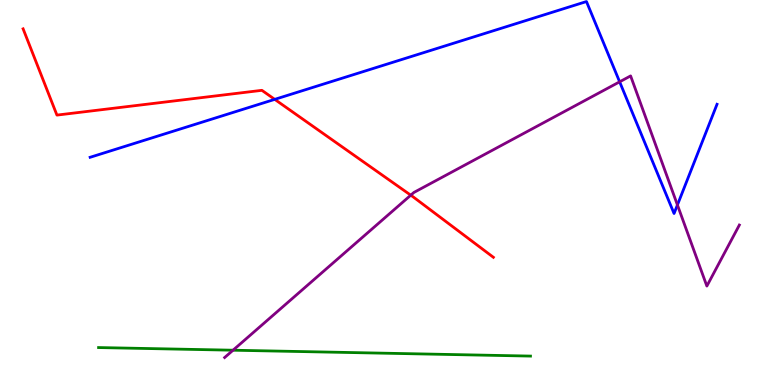[{'lines': ['blue', 'red'], 'intersections': [{'x': 3.54, 'y': 7.42}]}, {'lines': ['green', 'red'], 'intersections': []}, {'lines': ['purple', 'red'], 'intersections': [{'x': 5.3, 'y': 4.93}]}, {'lines': ['blue', 'green'], 'intersections': []}, {'lines': ['blue', 'purple'], 'intersections': [{'x': 8.0, 'y': 7.87}, {'x': 8.74, 'y': 4.68}]}, {'lines': ['green', 'purple'], 'intersections': [{'x': 3.01, 'y': 0.904}]}]